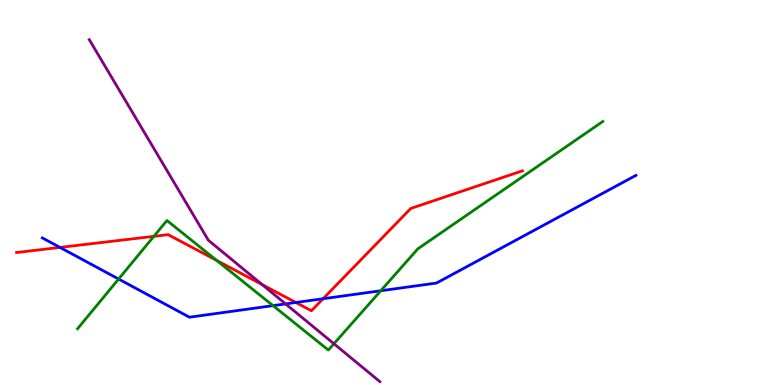[{'lines': ['blue', 'red'], 'intersections': [{'x': 0.774, 'y': 3.57}, {'x': 3.82, 'y': 2.14}, {'x': 4.17, 'y': 2.24}]}, {'lines': ['green', 'red'], 'intersections': [{'x': 1.99, 'y': 3.86}, {'x': 2.8, 'y': 3.24}]}, {'lines': ['purple', 'red'], 'intersections': [{'x': 3.38, 'y': 2.61}]}, {'lines': ['blue', 'green'], 'intersections': [{'x': 1.53, 'y': 2.75}, {'x': 3.52, 'y': 2.06}, {'x': 4.91, 'y': 2.45}]}, {'lines': ['blue', 'purple'], 'intersections': [{'x': 3.69, 'y': 2.11}]}, {'lines': ['green', 'purple'], 'intersections': [{'x': 4.31, 'y': 1.07}]}]